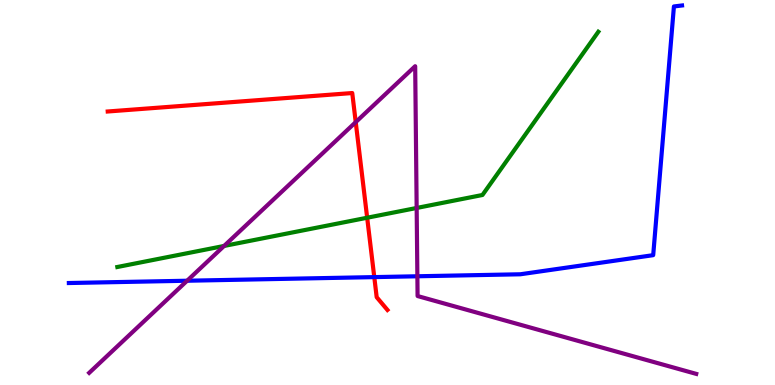[{'lines': ['blue', 'red'], 'intersections': [{'x': 4.83, 'y': 2.8}]}, {'lines': ['green', 'red'], 'intersections': [{'x': 4.74, 'y': 4.34}]}, {'lines': ['purple', 'red'], 'intersections': [{'x': 4.59, 'y': 6.83}]}, {'lines': ['blue', 'green'], 'intersections': []}, {'lines': ['blue', 'purple'], 'intersections': [{'x': 2.41, 'y': 2.71}, {'x': 5.39, 'y': 2.82}]}, {'lines': ['green', 'purple'], 'intersections': [{'x': 2.89, 'y': 3.61}, {'x': 5.38, 'y': 4.6}]}]